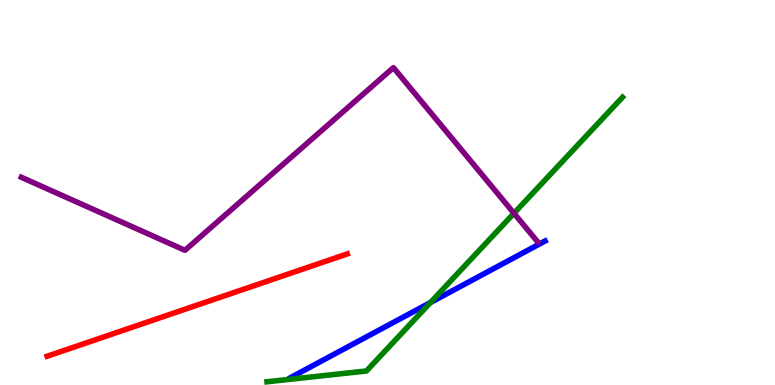[{'lines': ['blue', 'red'], 'intersections': []}, {'lines': ['green', 'red'], 'intersections': []}, {'lines': ['purple', 'red'], 'intersections': []}, {'lines': ['blue', 'green'], 'intersections': [{'x': 5.55, 'y': 2.14}]}, {'lines': ['blue', 'purple'], 'intersections': []}, {'lines': ['green', 'purple'], 'intersections': [{'x': 6.63, 'y': 4.46}]}]